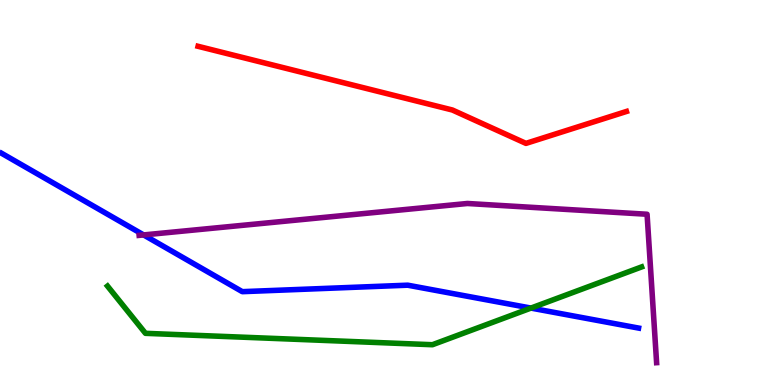[{'lines': ['blue', 'red'], 'intersections': []}, {'lines': ['green', 'red'], 'intersections': []}, {'lines': ['purple', 'red'], 'intersections': []}, {'lines': ['blue', 'green'], 'intersections': [{'x': 6.85, 'y': 2.0}]}, {'lines': ['blue', 'purple'], 'intersections': [{'x': 1.85, 'y': 3.9}]}, {'lines': ['green', 'purple'], 'intersections': []}]